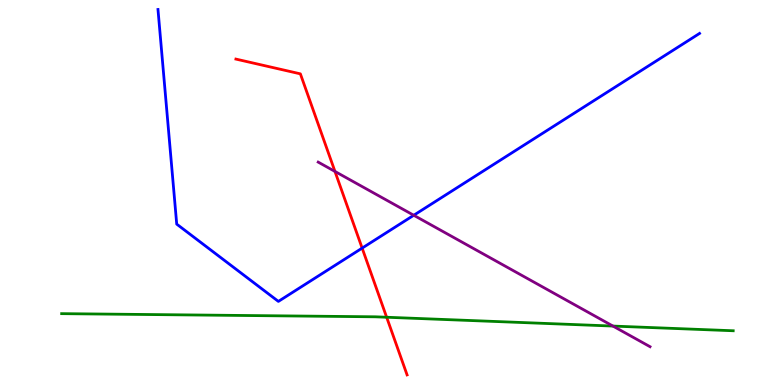[{'lines': ['blue', 'red'], 'intersections': [{'x': 4.67, 'y': 3.56}]}, {'lines': ['green', 'red'], 'intersections': [{'x': 4.99, 'y': 1.76}]}, {'lines': ['purple', 'red'], 'intersections': [{'x': 4.32, 'y': 5.55}]}, {'lines': ['blue', 'green'], 'intersections': []}, {'lines': ['blue', 'purple'], 'intersections': [{'x': 5.34, 'y': 4.41}]}, {'lines': ['green', 'purple'], 'intersections': [{'x': 7.91, 'y': 1.53}]}]